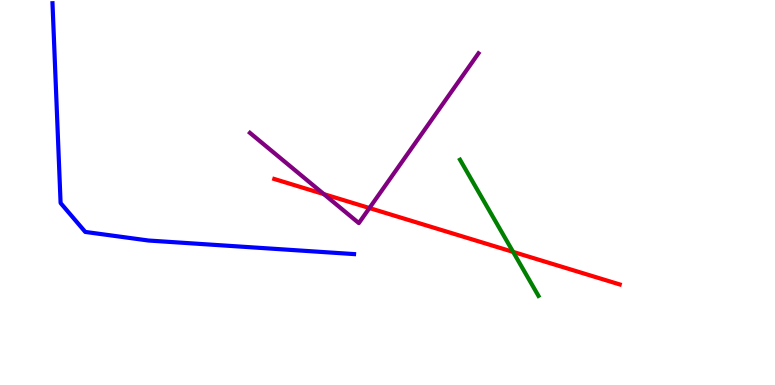[{'lines': ['blue', 'red'], 'intersections': []}, {'lines': ['green', 'red'], 'intersections': [{'x': 6.62, 'y': 3.46}]}, {'lines': ['purple', 'red'], 'intersections': [{'x': 4.18, 'y': 4.96}, {'x': 4.77, 'y': 4.6}]}, {'lines': ['blue', 'green'], 'intersections': []}, {'lines': ['blue', 'purple'], 'intersections': []}, {'lines': ['green', 'purple'], 'intersections': []}]